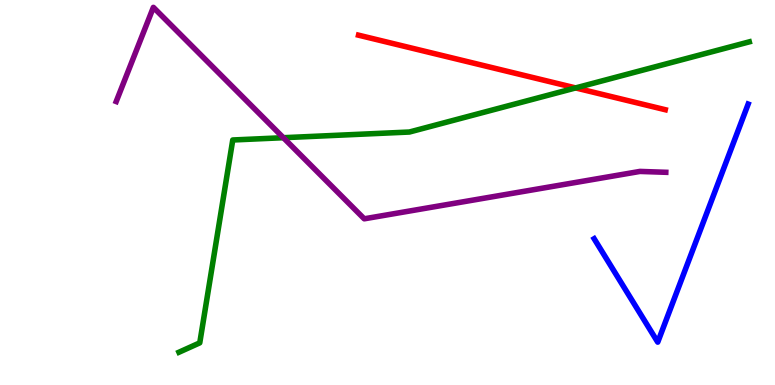[{'lines': ['blue', 'red'], 'intersections': []}, {'lines': ['green', 'red'], 'intersections': [{'x': 7.43, 'y': 7.72}]}, {'lines': ['purple', 'red'], 'intersections': []}, {'lines': ['blue', 'green'], 'intersections': []}, {'lines': ['blue', 'purple'], 'intersections': []}, {'lines': ['green', 'purple'], 'intersections': [{'x': 3.66, 'y': 6.42}]}]